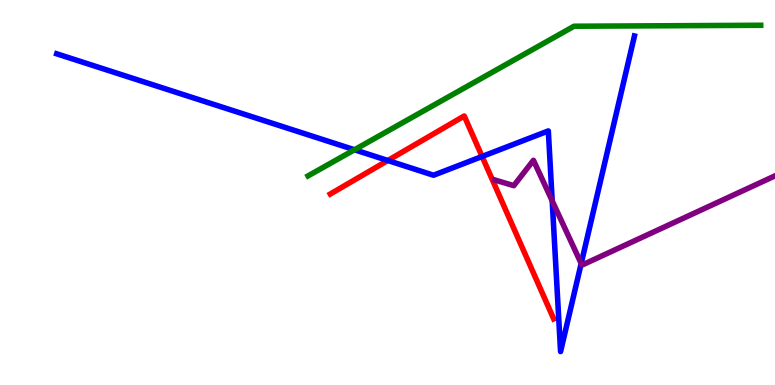[{'lines': ['blue', 'red'], 'intersections': [{'x': 5.0, 'y': 5.83}, {'x': 6.22, 'y': 5.94}]}, {'lines': ['green', 'red'], 'intersections': []}, {'lines': ['purple', 'red'], 'intersections': []}, {'lines': ['blue', 'green'], 'intersections': [{'x': 4.57, 'y': 6.11}]}, {'lines': ['blue', 'purple'], 'intersections': [{'x': 7.13, 'y': 4.78}, {'x': 7.5, 'y': 3.16}]}, {'lines': ['green', 'purple'], 'intersections': []}]